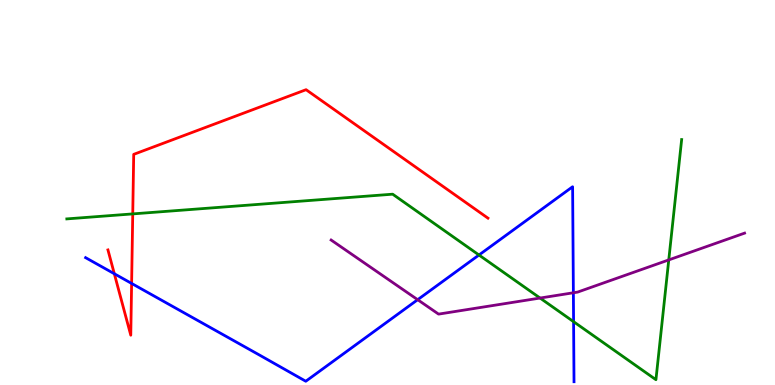[{'lines': ['blue', 'red'], 'intersections': [{'x': 1.48, 'y': 2.89}, {'x': 1.7, 'y': 2.64}]}, {'lines': ['green', 'red'], 'intersections': [{'x': 1.71, 'y': 4.44}]}, {'lines': ['purple', 'red'], 'intersections': []}, {'lines': ['blue', 'green'], 'intersections': [{'x': 6.18, 'y': 3.38}, {'x': 7.4, 'y': 1.64}]}, {'lines': ['blue', 'purple'], 'intersections': [{'x': 5.39, 'y': 2.22}, {'x': 7.4, 'y': 2.4}]}, {'lines': ['green', 'purple'], 'intersections': [{'x': 6.97, 'y': 2.26}, {'x': 8.63, 'y': 3.25}]}]